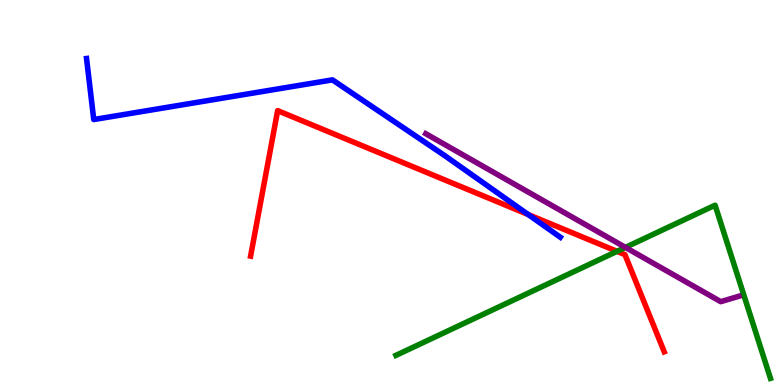[{'lines': ['blue', 'red'], 'intersections': [{'x': 6.81, 'y': 4.43}]}, {'lines': ['green', 'red'], 'intersections': [{'x': 7.96, 'y': 3.47}]}, {'lines': ['purple', 'red'], 'intersections': []}, {'lines': ['blue', 'green'], 'intersections': []}, {'lines': ['blue', 'purple'], 'intersections': []}, {'lines': ['green', 'purple'], 'intersections': [{'x': 8.07, 'y': 3.57}]}]